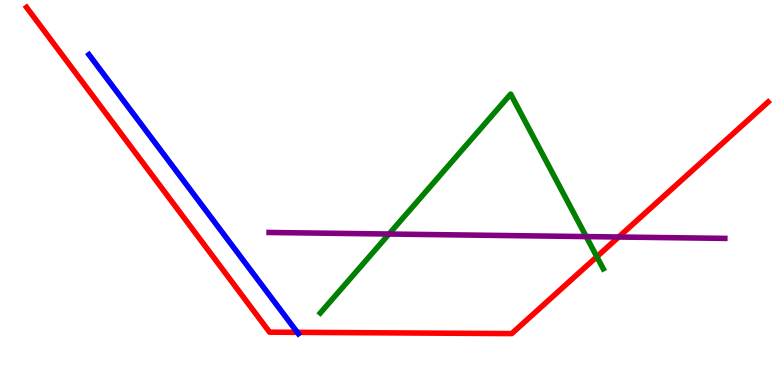[{'lines': ['blue', 'red'], 'intersections': [{'x': 3.84, 'y': 1.37}]}, {'lines': ['green', 'red'], 'intersections': [{'x': 7.7, 'y': 3.33}]}, {'lines': ['purple', 'red'], 'intersections': [{'x': 7.98, 'y': 3.84}]}, {'lines': ['blue', 'green'], 'intersections': []}, {'lines': ['blue', 'purple'], 'intersections': []}, {'lines': ['green', 'purple'], 'intersections': [{'x': 5.02, 'y': 3.92}, {'x': 7.56, 'y': 3.85}]}]